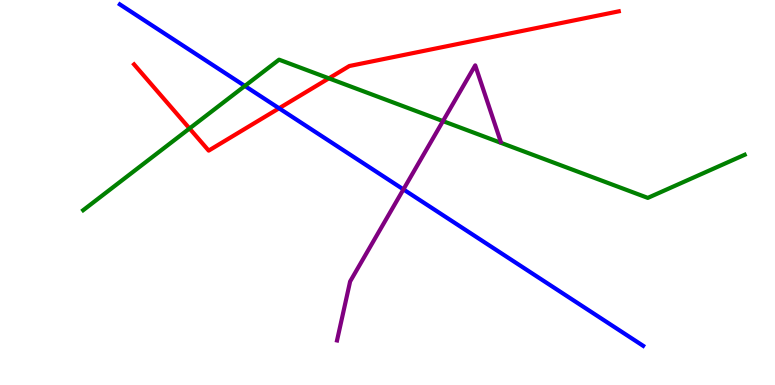[{'lines': ['blue', 'red'], 'intersections': [{'x': 3.6, 'y': 7.19}]}, {'lines': ['green', 'red'], 'intersections': [{'x': 2.45, 'y': 6.66}, {'x': 4.24, 'y': 7.97}]}, {'lines': ['purple', 'red'], 'intersections': []}, {'lines': ['blue', 'green'], 'intersections': [{'x': 3.16, 'y': 7.77}]}, {'lines': ['blue', 'purple'], 'intersections': [{'x': 5.21, 'y': 5.08}]}, {'lines': ['green', 'purple'], 'intersections': [{'x': 5.72, 'y': 6.85}]}]